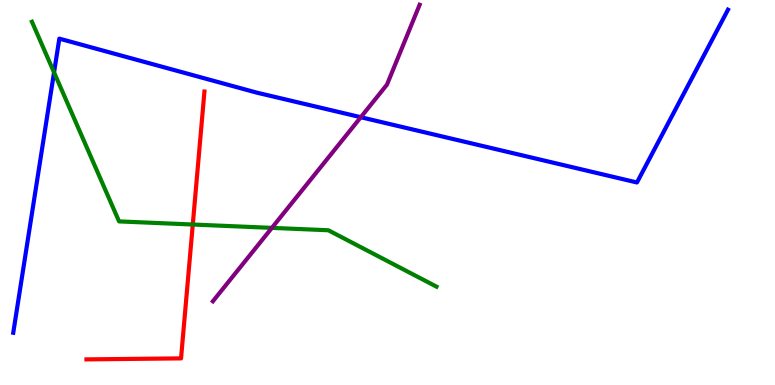[{'lines': ['blue', 'red'], 'intersections': []}, {'lines': ['green', 'red'], 'intersections': [{'x': 2.49, 'y': 4.17}]}, {'lines': ['purple', 'red'], 'intersections': []}, {'lines': ['blue', 'green'], 'intersections': [{'x': 0.697, 'y': 8.12}]}, {'lines': ['blue', 'purple'], 'intersections': [{'x': 4.66, 'y': 6.96}]}, {'lines': ['green', 'purple'], 'intersections': [{'x': 3.51, 'y': 4.08}]}]